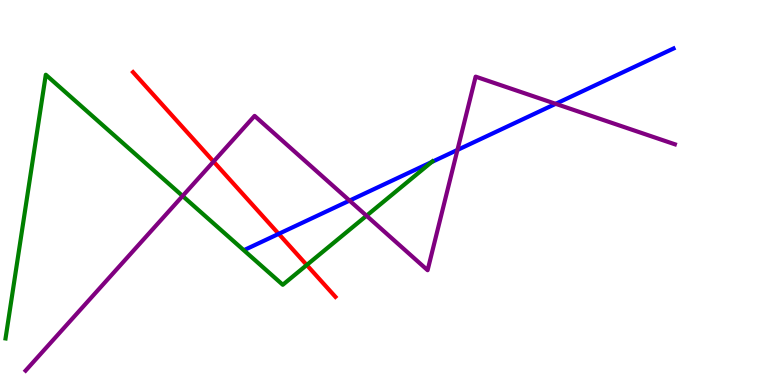[{'lines': ['blue', 'red'], 'intersections': [{'x': 3.6, 'y': 3.93}]}, {'lines': ['green', 'red'], 'intersections': [{'x': 3.96, 'y': 3.12}]}, {'lines': ['purple', 'red'], 'intersections': [{'x': 2.76, 'y': 5.8}]}, {'lines': ['blue', 'green'], 'intersections': [{'x': 5.57, 'y': 5.79}]}, {'lines': ['blue', 'purple'], 'intersections': [{'x': 4.51, 'y': 4.79}, {'x': 5.9, 'y': 6.11}, {'x': 7.17, 'y': 7.3}]}, {'lines': ['green', 'purple'], 'intersections': [{'x': 2.36, 'y': 4.91}, {'x': 4.73, 'y': 4.4}]}]